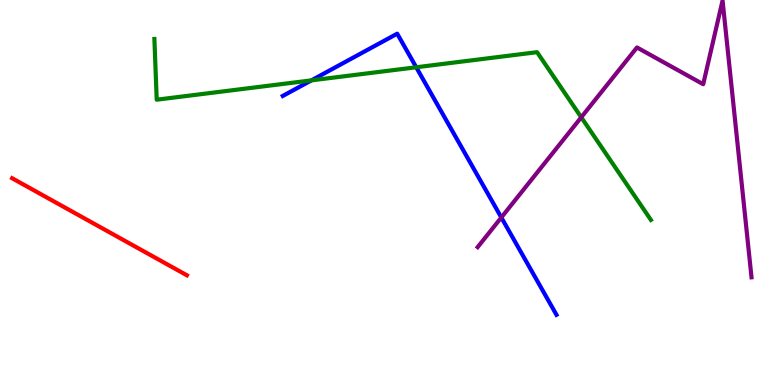[{'lines': ['blue', 'red'], 'intersections': []}, {'lines': ['green', 'red'], 'intersections': []}, {'lines': ['purple', 'red'], 'intersections': []}, {'lines': ['blue', 'green'], 'intersections': [{'x': 4.02, 'y': 7.91}, {'x': 5.37, 'y': 8.25}]}, {'lines': ['blue', 'purple'], 'intersections': [{'x': 6.47, 'y': 4.35}]}, {'lines': ['green', 'purple'], 'intersections': [{'x': 7.5, 'y': 6.95}]}]